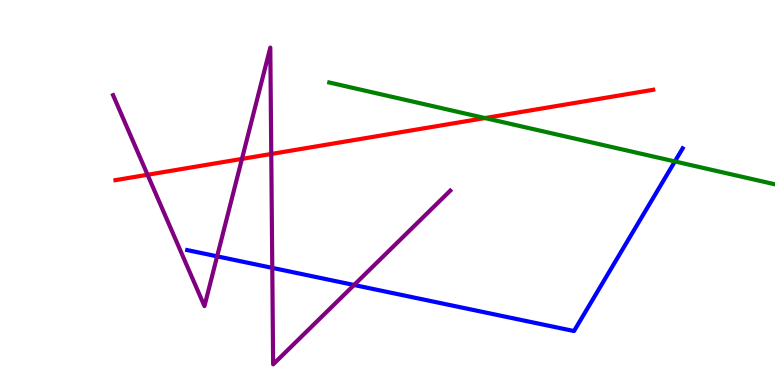[{'lines': ['blue', 'red'], 'intersections': []}, {'lines': ['green', 'red'], 'intersections': [{'x': 6.26, 'y': 6.93}]}, {'lines': ['purple', 'red'], 'intersections': [{'x': 1.9, 'y': 5.46}, {'x': 3.12, 'y': 5.87}, {'x': 3.5, 'y': 6.0}]}, {'lines': ['blue', 'green'], 'intersections': [{'x': 8.71, 'y': 5.81}]}, {'lines': ['blue', 'purple'], 'intersections': [{'x': 2.8, 'y': 3.34}, {'x': 3.51, 'y': 3.04}, {'x': 4.57, 'y': 2.6}]}, {'lines': ['green', 'purple'], 'intersections': []}]